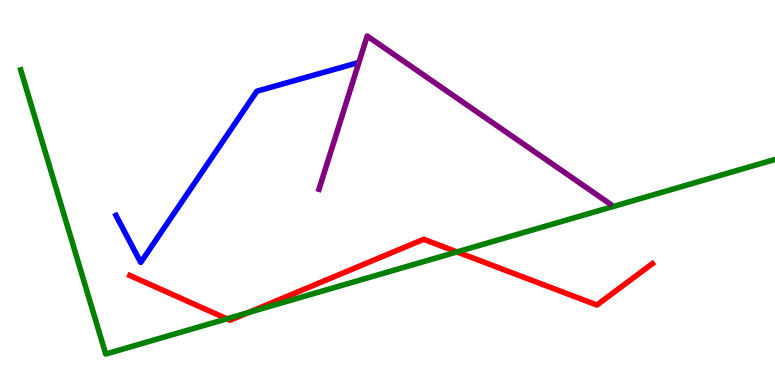[{'lines': ['blue', 'red'], 'intersections': []}, {'lines': ['green', 'red'], 'intersections': [{'x': 2.93, 'y': 1.72}, {'x': 3.21, 'y': 1.88}, {'x': 5.9, 'y': 3.46}]}, {'lines': ['purple', 'red'], 'intersections': []}, {'lines': ['blue', 'green'], 'intersections': []}, {'lines': ['blue', 'purple'], 'intersections': []}, {'lines': ['green', 'purple'], 'intersections': []}]